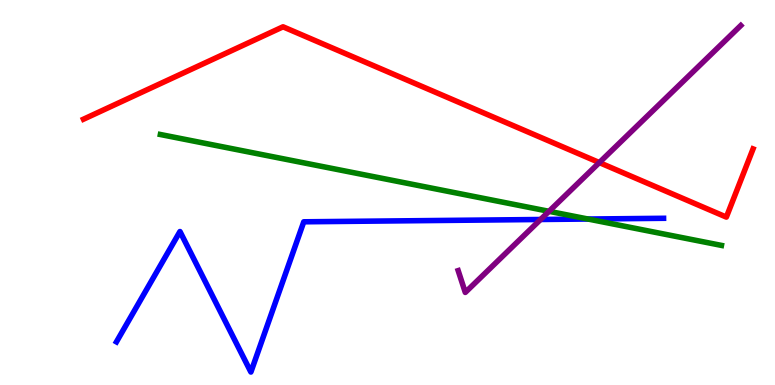[{'lines': ['blue', 'red'], 'intersections': []}, {'lines': ['green', 'red'], 'intersections': []}, {'lines': ['purple', 'red'], 'intersections': [{'x': 7.73, 'y': 5.78}]}, {'lines': ['blue', 'green'], 'intersections': [{'x': 7.59, 'y': 4.31}]}, {'lines': ['blue', 'purple'], 'intersections': [{'x': 6.98, 'y': 4.3}]}, {'lines': ['green', 'purple'], 'intersections': [{'x': 7.08, 'y': 4.51}]}]